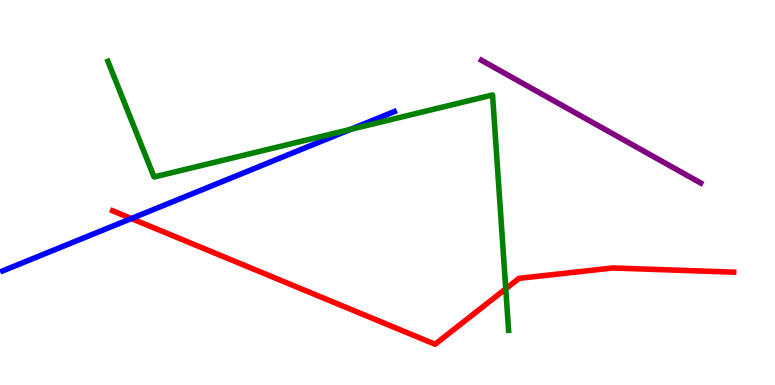[{'lines': ['blue', 'red'], 'intersections': [{'x': 1.7, 'y': 4.32}]}, {'lines': ['green', 'red'], 'intersections': [{'x': 6.53, 'y': 2.5}]}, {'lines': ['purple', 'red'], 'intersections': []}, {'lines': ['blue', 'green'], 'intersections': [{'x': 4.52, 'y': 6.64}]}, {'lines': ['blue', 'purple'], 'intersections': []}, {'lines': ['green', 'purple'], 'intersections': []}]